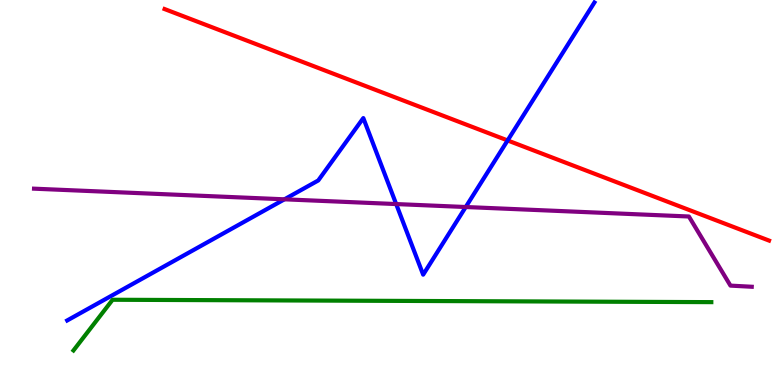[{'lines': ['blue', 'red'], 'intersections': [{'x': 6.55, 'y': 6.35}]}, {'lines': ['green', 'red'], 'intersections': []}, {'lines': ['purple', 'red'], 'intersections': []}, {'lines': ['blue', 'green'], 'intersections': []}, {'lines': ['blue', 'purple'], 'intersections': [{'x': 3.67, 'y': 4.82}, {'x': 5.11, 'y': 4.7}, {'x': 6.01, 'y': 4.62}]}, {'lines': ['green', 'purple'], 'intersections': []}]